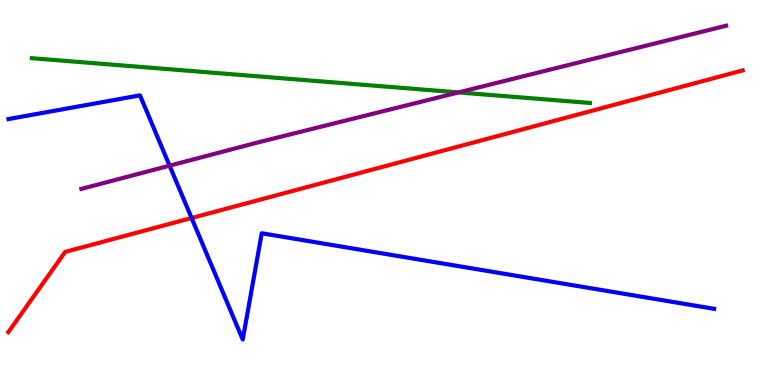[{'lines': ['blue', 'red'], 'intersections': [{'x': 2.47, 'y': 4.34}]}, {'lines': ['green', 'red'], 'intersections': []}, {'lines': ['purple', 'red'], 'intersections': []}, {'lines': ['blue', 'green'], 'intersections': []}, {'lines': ['blue', 'purple'], 'intersections': [{'x': 2.19, 'y': 5.7}]}, {'lines': ['green', 'purple'], 'intersections': [{'x': 5.92, 'y': 7.6}]}]